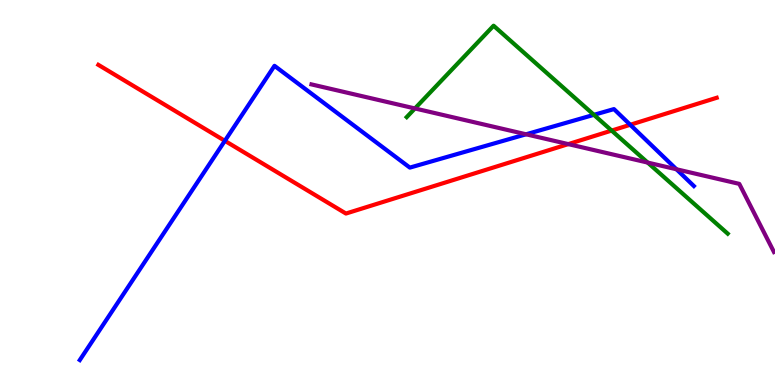[{'lines': ['blue', 'red'], 'intersections': [{'x': 2.9, 'y': 6.34}, {'x': 8.13, 'y': 6.76}]}, {'lines': ['green', 'red'], 'intersections': [{'x': 7.89, 'y': 6.61}]}, {'lines': ['purple', 'red'], 'intersections': [{'x': 7.33, 'y': 6.26}]}, {'lines': ['blue', 'green'], 'intersections': [{'x': 7.66, 'y': 7.02}]}, {'lines': ['blue', 'purple'], 'intersections': [{'x': 6.79, 'y': 6.51}, {'x': 8.73, 'y': 5.6}]}, {'lines': ['green', 'purple'], 'intersections': [{'x': 5.35, 'y': 7.18}, {'x': 8.36, 'y': 5.78}]}]